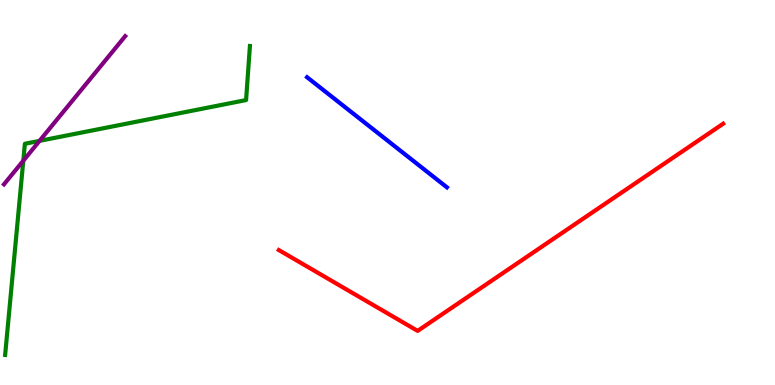[{'lines': ['blue', 'red'], 'intersections': []}, {'lines': ['green', 'red'], 'intersections': []}, {'lines': ['purple', 'red'], 'intersections': []}, {'lines': ['blue', 'green'], 'intersections': []}, {'lines': ['blue', 'purple'], 'intersections': []}, {'lines': ['green', 'purple'], 'intersections': [{'x': 0.301, 'y': 5.83}, {'x': 0.51, 'y': 6.34}]}]